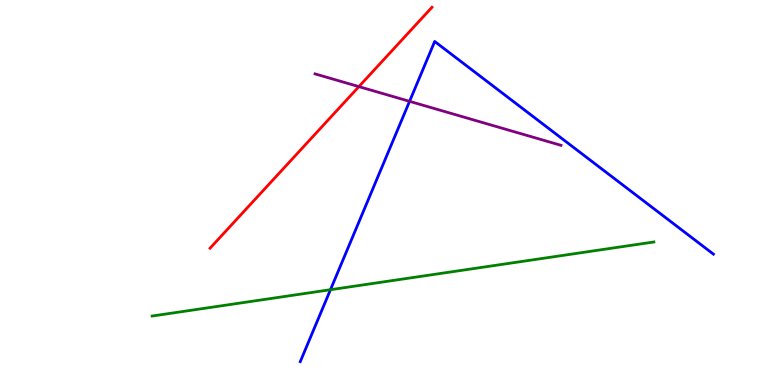[{'lines': ['blue', 'red'], 'intersections': []}, {'lines': ['green', 'red'], 'intersections': []}, {'lines': ['purple', 'red'], 'intersections': [{'x': 4.63, 'y': 7.75}]}, {'lines': ['blue', 'green'], 'intersections': [{'x': 4.26, 'y': 2.48}]}, {'lines': ['blue', 'purple'], 'intersections': [{'x': 5.28, 'y': 7.37}]}, {'lines': ['green', 'purple'], 'intersections': []}]